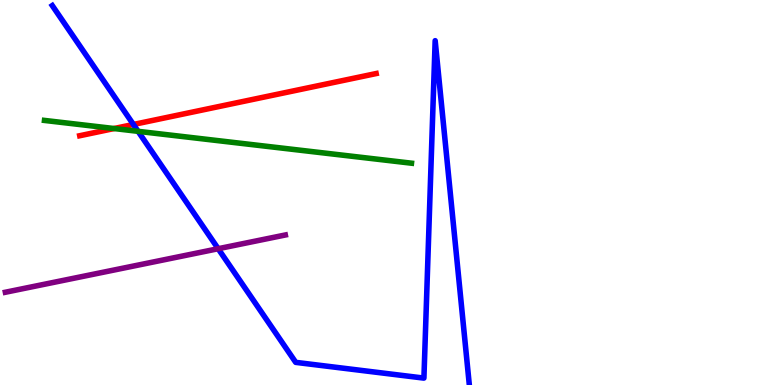[{'lines': ['blue', 'red'], 'intersections': [{'x': 1.72, 'y': 6.77}]}, {'lines': ['green', 'red'], 'intersections': [{'x': 1.47, 'y': 6.66}]}, {'lines': ['purple', 'red'], 'intersections': []}, {'lines': ['blue', 'green'], 'intersections': [{'x': 1.78, 'y': 6.59}]}, {'lines': ['blue', 'purple'], 'intersections': [{'x': 2.82, 'y': 3.54}]}, {'lines': ['green', 'purple'], 'intersections': []}]